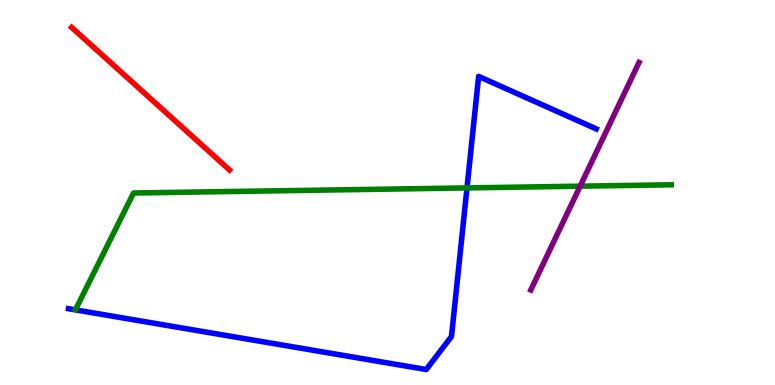[{'lines': ['blue', 'red'], 'intersections': []}, {'lines': ['green', 'red'], 'intersections': []}, {'lines': ['purple', 'red'], 'intersections': []}, {'lines': ['blue', 'green'], 'intersections': [{'x': 6.03, 'y': 5.12}]}, {'lines': ['blue', 'purple'], 'intersections': []}, {'lines': ['green', 'purple'], 'intersections': [{'x': 7.49, 'y': 5.16}]}]